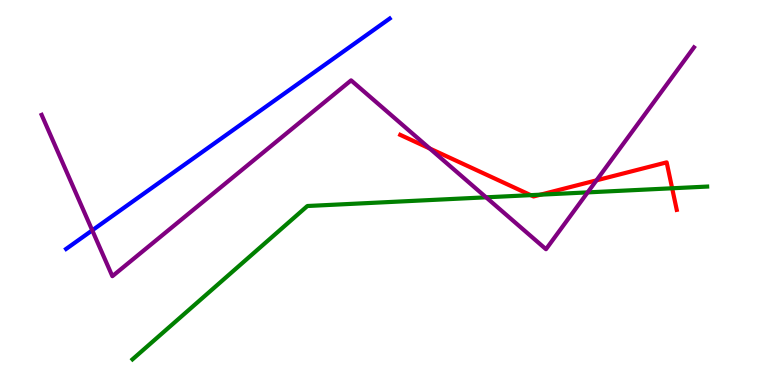[{'lines': ['blue', 'red'], 'intersections': []}, {'lines': ['green', 'red'], 'intersections': [{'x': 6.85, 'y': 4.93}, {'x': 6.97, 'y': 4.94}, {'x': 8.67, 'y': 5.11}]}, {'lines': ['purple', 'red'], 'intersections': [{'x': 5.54, 'y': 6.14}, {'x': 7.7, 'y': 5.32}]}, {'lines': ['blue', 'green'], 'intersections': []}, {'lines': ['blue', 'purple'], 'intersections': [{'x': 1.19, 'y': 4.02}]}, {'lines': ['green', 'purple'], 'intersections': [{'x': 6.27, 'y': 4.87}, {'x': 7.58, 'y': 5.0}]}]